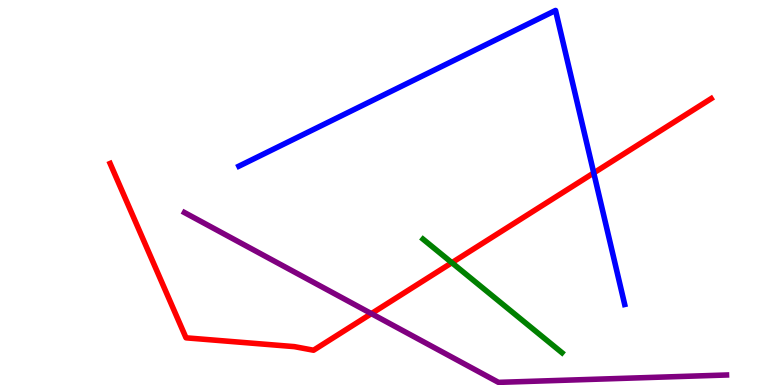[{'lines': ['blue', 'red'], 'intersections': [{'x': 7.66, 'y': 5.51}]}, {'lines': ['green', 'red'], 'intersections': [{'x': 5.83, 'y': 3.18}]}, {'lines': ['purple', 'red'], 'intersections': [{'x': 4.79, 'y': 1.85}]}, {'lines': ['blue', 'green'], 'intersections': []}, {'lines': ['blue', 'purple'], 'intersections': []}, {'lines': ['green', 'purple'], 'intersections': []}]